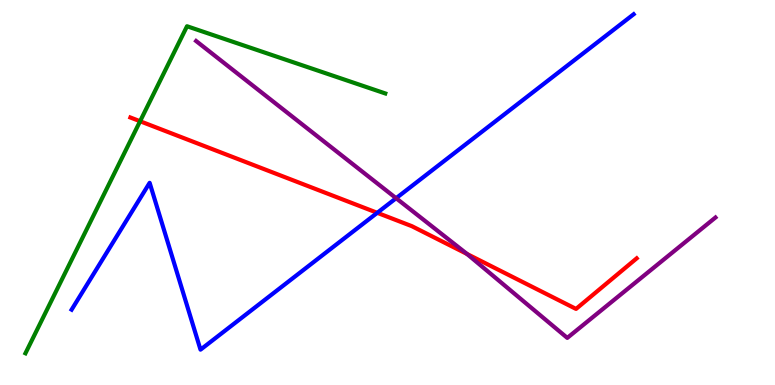[{'lines': ['blue', 'red'], 'intersections': [{'x': 4.87, 'y': 4.47}]}, {'lines': ['green', 'red'], 'intersections': [{'x': 1.81, 'y': 6.85}]}, {'lines': ['purple', 'red'], 'intersections': [{'x': 6.03, 'y': 3.4}]}, {'lines': ['blue', 'green'], 'intersections': []}, {'lines': ['blue', 'purple'], 'intersections': [{'x': 5.11, 'y': 4.85}]}, {'lines': ['green', 'purple'], 'intersections': []}]